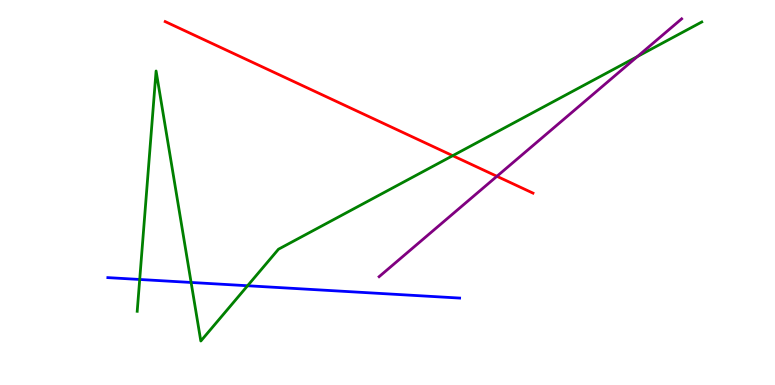[{'lines': ['blue', 'red'], 'intersections': []}, {'lines': ['green', 'red'], 'intersections': [{'x': 5.84, 'y': 5.96}]}, {'lines': ['purple', 'red'], 'intersections': [{'x': 6.41, 'y': 5.42}]}, {'lines': ['blue', 'green'], 'intersections': [{'x': 1.8, 'y': 2.74}, {'x': 2.47, 'y': 2.66}, {'x': 3.19, 'y': 2.58}]}, {'lines': ['blue', 'purple'], 'intersections': []}, {'lines': ['green', 'purple'], 'intersections': [{'x': 8.23, 'y': 8.53}]}]